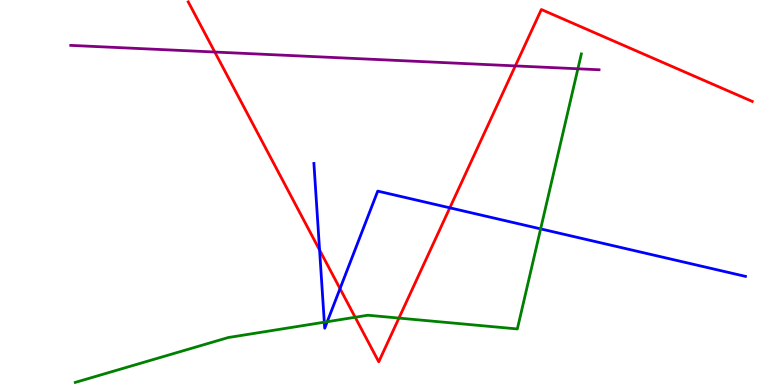[{'lines': ['blue', 'red'], 'intersections': [{'x': 4.12, 'y': 3.51}, {'x': 4.39, 'y': 2.5}, {'x': 5.8, 'y': 4.6}]}, {'lines': ['green', 'red'], 'intersections': [{'x': 4.58, 'y': 1.76}, {'x': 5.15, 'y': 1.74}]}, {'lines': ['purple', 'red'], 'intersections': [{'x': 2.77, 'y': 8.65}, {'x': 6.65, 'y': 8.29}]}, {'lines': ['blue', 'green'], 'intersections': [{'x': 4.18, 'y': 1.63}, {'x': 4.22, 'y': 1.64}, {'x': 6.98, 'y': 4.06}]}, {'lines': ['blue', 'purple'], 'intersections': []}, {'lines': ['green', 'purple'], 'intersections': [{'x': 7.46, 'y': 8.21}]}]